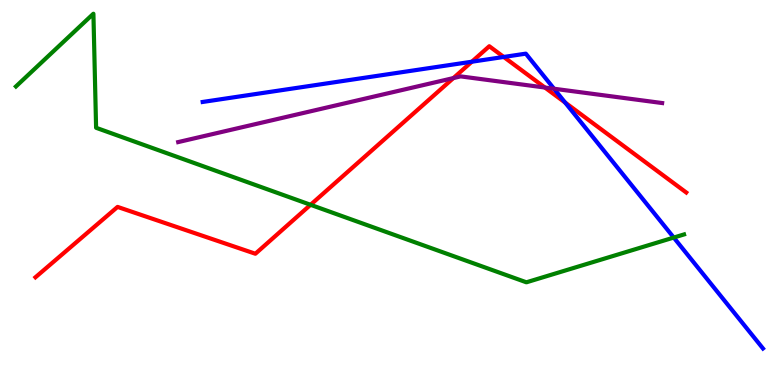[{'lines': ['blue', 'red'], 'intersections': [{'x': 6.09, 'y': 8.4}, {'x': 6.5, 'y': 8.52}, {'x': 7.29, 'y': 7.34}]}, {'lines': ['green', 'red'], 'intersections': [{'x': 4.01, 'y': 4.68}]}, {'lines': ['purple', 'red'], 'intersections': [{'x': 5.85, 'y': 7.97}, {'x': 7.03, 'y': 7.73}]}, {'lines': ['blue', 'green'], 'intersections': [{'x': 8.69, 'y': 3.83}]}, {'lines': ['blue', 'purple'], 'intersections': [{'x': 7.15, 'y': 7.7}]}, {'lines': ['green', 'purple'], 'intersections': []}]